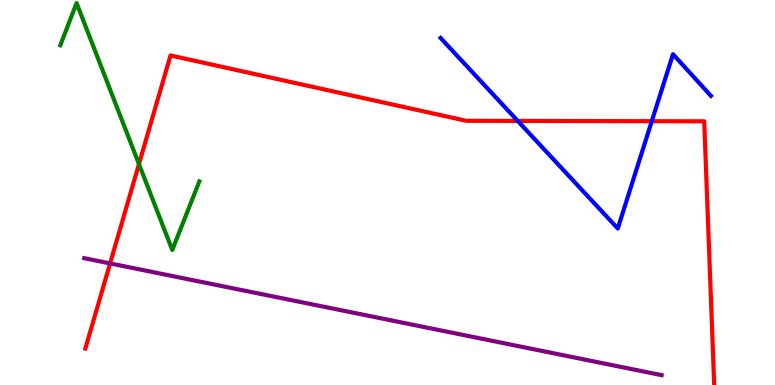[{'lines': ['blue', 'red'], 'intersections': [{'x': 6.68, 'y': 6.86}, {'x': 8.41, 'y': 6.85}]}, {'lines': ['green', 'red'], 'intersections': [{'x': 1.79, 'y': 5.74}]}, {'lines': ['purple', 'red'], 'intersections': [{'x': 1.42, 'y': 3.16}]}, {'lines': ['blue', 'green'], 'intersections': []}, {'lines': ['blue', 'purple'], 'intersections': []}, {'lines': ['green', 'purple'], 'intersections': []}]